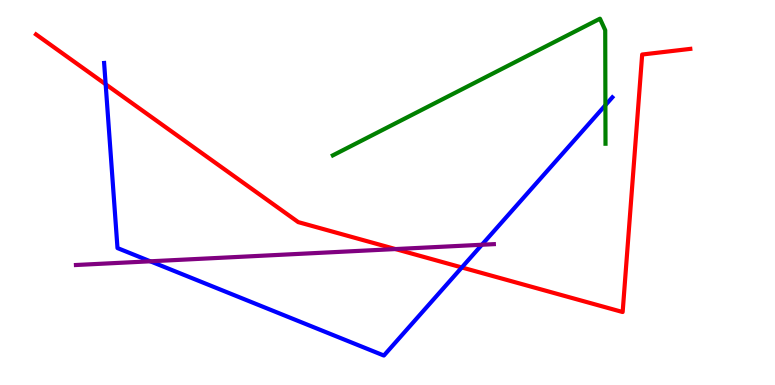[{'lines': ['blue', 'red'], 'intersections': [{'x': 1.36, 'y': 7.81}, {'x': 5.96, 'y': 3.05}]}, {'lines': ['green', 'red'], 'intersections': []}, {'lines': ['purple', 'red'], 'intersections': [{'x': 5.1, 'y': 3.53}]}, {'lines': ['blue', 'green'], 'intersections': [{'x': 7.81, 'y': 7.27}]}, {'lines': ['blue', 'purple'], 'intersections': [{'x': 1.94, 'y': 3.21}, {'x': 6.22, 'y': 3.64}]}, {'lines': ['green', 'purple'], 'intersections': []}]